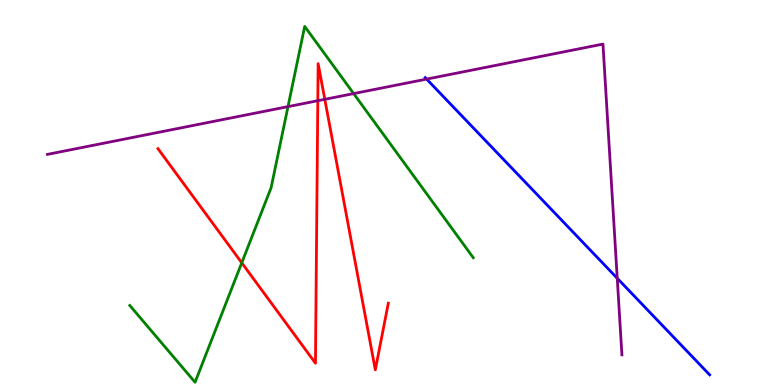[{'lines': ['blue', 'red'], 'intersections': []}, {'lines': ['green', 'red'], 'intersections': [{'x': 3.12, 'y': 3.17}]}, {'lines': ['purple', 'red'], 'intersections': [{'x': 4.1, 'y': 7.38}, {'x': 4.19, 'y': 7.42}]}, {'lines': ['blue', 'green'], 'intersections': []}, {'lines': ['blue', 'purple'], 'intersections': [{'x': 5.5, 'y': 7.95}, {'x': 7.96, 'y': 2.77}]}, {'lines': ['green', 'purple'], 'intersections': [{'x': 3.72, 'y': 7.23}, {'x': 4.56, 'y': 7.57}]}]